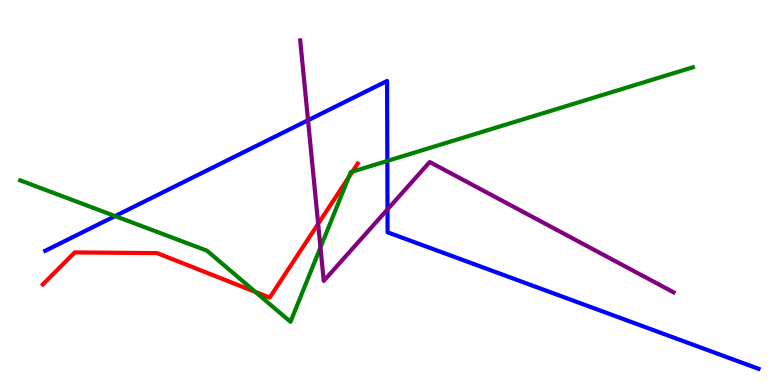[{'lines': ['blue', 'red'], 'intersections': []}, {'lines': ['green', 'red'], 'intersections': [{'x': 3.3, 'y': 2.42}, {'x': 4.5, 'y': 5.4}, {'x': 4.55, 'y': 5.54}]}, {'lines': ['purple', 'red'], 'intersections': [{'x': 4.11, 'y': 4.19}]}, {'lines': ['blue', 'green'], 'intersections': [{'x': 1.49, 'y': 4.39}, {'x': 5.0, 'y': 5.82}]}, {'lines': ['blue', 'purple'], 'intersections': [{'x': 3.97, 'y': 6.88}, {'x': 5.0, 'y': 4.56}]}, {'lines': ['green', 'purple'], 'intersections': [{'x': 4.14, 'y': 3.57}]}]